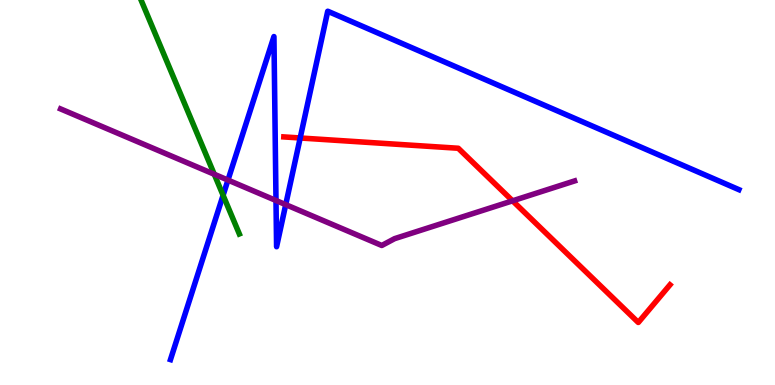[{'lines': ['blue', 'red'], 'intersections': [{'x': 3.87, 'y': 6.42}]}, {'lines': ['green', 'red'], 'intersections': []}, {'lines': ['purple', 'red'], 'intersections': [{'x': 6.61, 'y': 4.78}]}, {'lines': ['blue', 'green'], 'intersections': [{'x': 2.88, 'y': 4.93}]}, {'lines': ['blue', 'purple'], 'intersections': [{'x': 2.94, 'y': 5.32}, {'x': 3.56, 'y': 4.79}, {'x': 3.69, 'y': 4.68}]}, {'lines': ['green', 'purple'], 'intersections': [{'x': 2.76, 'y': 5.47}]}]